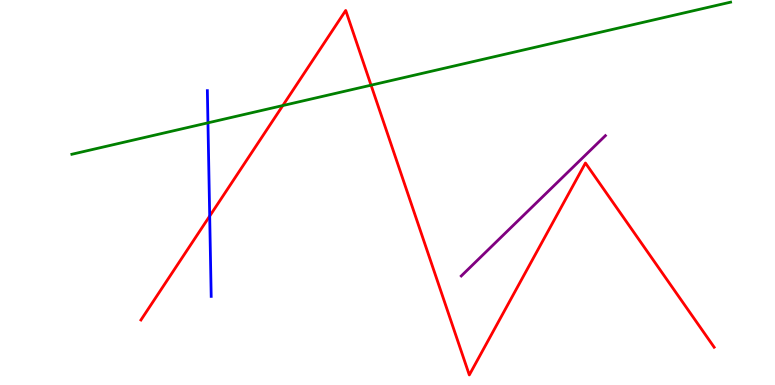[{'lines': ['blue', 'red'], 'intersections': [{'x': 2.71, 'y': 4.39}]}, {'lines': ['green', 'red'], 'intersections': [{'x': 3.65, 'y': 7.26}, {'x': 4.79, 'y': 7.79}]}, {'lines': ['purple', 'red'], 'intersections': []}, {'lines': ['blue', 'green'], 'intersections': [{'x': 2.68, 'y': 6.81}]}, {'lines': ['blue', 'purple'], 'intersections': []}, {'lines': ['green', 'purple'], 'intersections': []}]